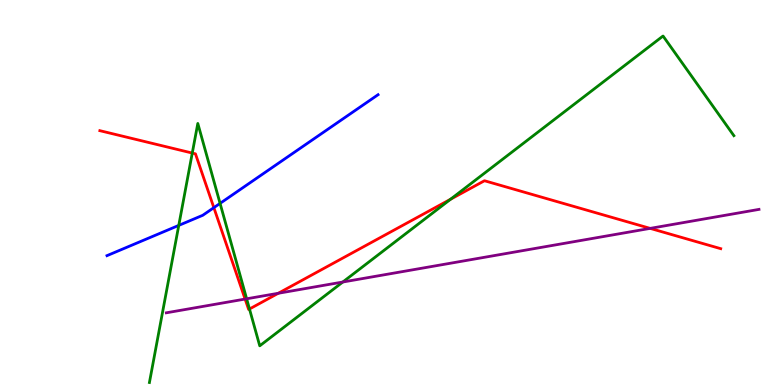[{'lines': ['blue', 'red'], 'intersections': [{'x': 2.76, 'y': 4.61}]}, {'lines': ['green', 'red'], 'intersections': [{'x': 2.48, 'y': 6.02}, {'x': 3.22, 'y': 1.97}, {'x': 5.81, 'y': 4.82}]}, {'lines': ['purple', 'red'], 'intersections': [{'x': 3.16, 'y': 2.23}, {'x': 3.59, 'y': 2.38}, {'x': 8.39, 'y': 4.07}]}, {'lines': ['blue', 'green'], 'intersections': [{'x': 2.31, 'y': 4.15}, {'x': 2.84, 'y': 4.72}]}, {'lines': ['blue', 'purple'], 'intersections': []}, {'lines': ['green', 'purple'], 'intersections': [{'x': 3.18, 'y': 2.24}, {'x': 4.42, 'y': 2.68}]}]